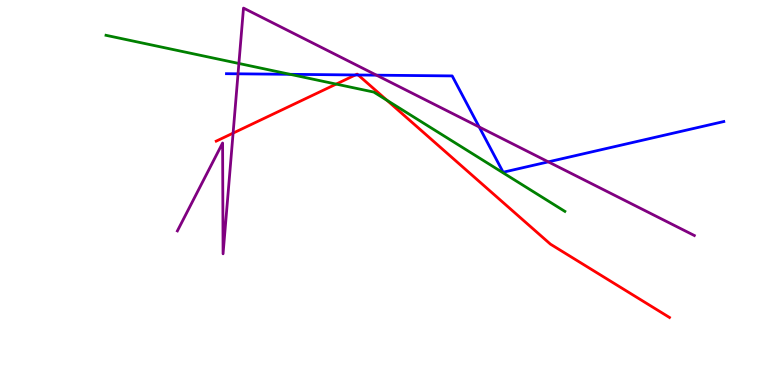[{'lines': ['blue', 'red'], 'intersections': [{'x': 4.59, 'y': 8.05}, {'x': 4.62, 'y': 8.05}]}, {'lines': ['green', 'red'], 'intersections': [{'x': 4.34, 'y': 7.82}, {'x': 4.99, 'y': 7.4}]}, {'lines': ['purple', 'red'], 'intersections': [{'x': 3.01, 'y': 6.54}]}, {'lines': ['blue', 'green'], 'intersections': [{'x': 3.74, 'y': 8.07}]}, {'lines': ['blue', 'purple'], 'intersections': [{'x': 3.07, 'y': 8.08}, {'x': 4.86, 'y': 8.05}, {'x': 6.18, 'y': 6.7}, {'x': 7.08, 'y': 5.8}]}, {'lines': ['green', 'purple'], 'intersections': [{'x': 3.08, 'y': 8.35}]}]